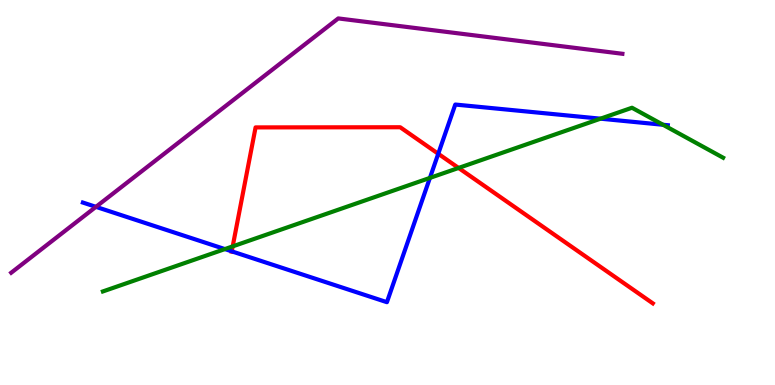[{'lines': ['blue', 'red'], 'intersections': [{'x': 2.99, 'y': 3.47}, {'x': 5.65, 'y': 6.01}]}, {'lines': ['green', 'red'], 'intersections': [{'x': 3.0, 'y': 3.6}, {'x': 5.92, 'y': 5.64}]}, {'lines': ['purple', 'red'], 'intersections': []}, {'lines': ['blue', 'green'], 'intersections': [{'x': 2.9, 'y': 3.53}, {'x': 5.55, 'y': 5.38}, {'x': 7.75, 'y': 6.92}, {'x': 8.56, 'y': 6.76}]}, {'lines': ['blue', 'purple'], 'intersections': [{'x': 1.24, 'y': 4.63}]}, {'lines': ['green', 'purple'], 'intersections': []}]